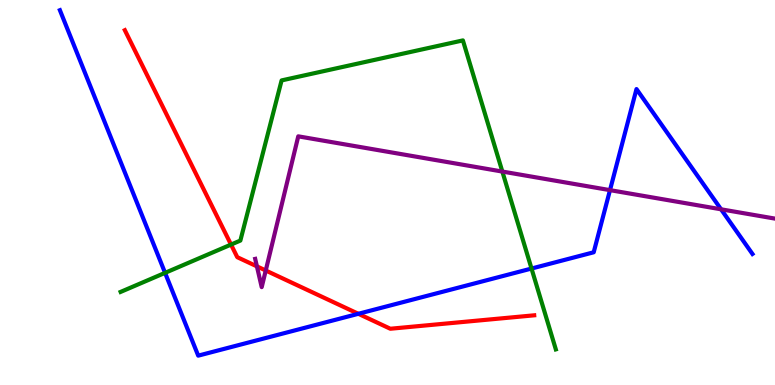[{'lines': ['blue', 'red'], 'intersections': [{'x': 4.62, 'y': 1.85}]}, {'lines': ['green', 'red'], 'intersections': [{'x': 2.98, 'y': 3.65}]}, {'lines': ['purple', 'red'], 'intersections': [{'x': 3.32, 'y': 3.08}, {'x': 3.43, 'y': 2.97}]}, {'lines': ['blue', 'green'], 'intersections': [{'x': 2.13, 'y': 2.91}, {'x': 6.86, 'y': 3.02}]}, {'lines': ['blue', 'purple'], 'intersections': [{'x': 7.87, 'y': 5.06}, {'x': 9.3, 'y': 4.56}]}, {'lines': ['green', 'purple'], 'intersections': [{'x': 6.48, 'y': 5.54}]}]